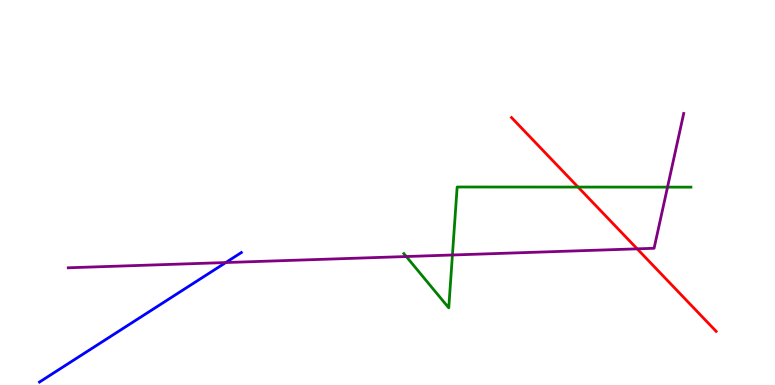[{'lines': ['blue', 'red'], 'intersections': []}, {'lines': ['green', 'red'], 'intersections': [{'x': 7.46, 'y': 5.14}]}, {'lines': ['purple', 'red'], 'intersections': [{'x': 8.22, 'y': 3.54}]}, {'lines': ['blue', 'green'], 'intersections': []}, {'lines': ['blue', 'purple'], 'intersections': [{'x': 2.91, 'y': 3.18}]}, {'lines': ['green', 'purple'], 'intersections': [{'x': 5.24, 'y': 3.34}, {'x': 5.84, 'y': 3.38}, {'x': 8.61, 'y': 5.14}]}]